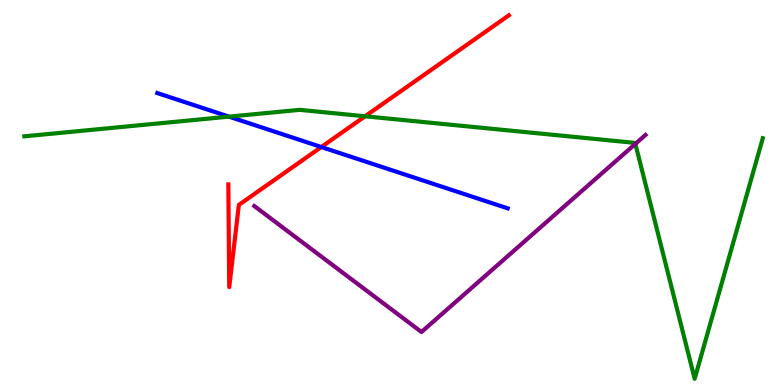[{'lines': ['blue', 'red'], 'intersections': [{'x': 4.15, 'y': 6.18}]}, {'lines': ['green', 'red'], 'intersections': [{'x': 4.71, 'y': 6.98}]}, {'lines': ['purple', 'red'], 'intersections': []}, {'lines': ['blue', 'green'], 'intersections': [{'x': 2.95, 'y': 6.97}]}, {'lines': ['blue', 'purple'], 'intersections': []}, {'lines': ['green', 'purple'], 'intersections': [{'x': 8.2, 'y': 6.26}]}]